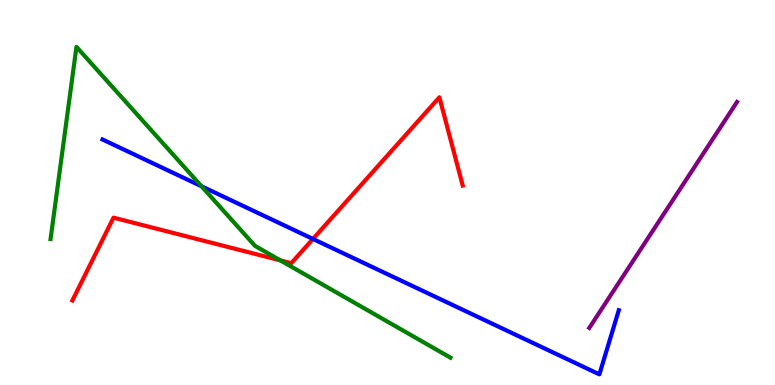[{'lines': ['blue', 'red'], 'intersections': [{'x': 4.04, 'y': 3.79}]}, {'lines': ['green', 'red'], 'intersections': [{'x': 3.62, 'y': 3.24}]}, {'lines': ['purple', 'red'], 'intersections': []}, {'lines': ['blue', 'green'], 'intersections': [{'x': 2.6, 'y': 5.16}]}, {'lines': ['blue', 'purple'], 'intersections': []}, {'lines': ['green', 'purple'], 'intersections': []}]